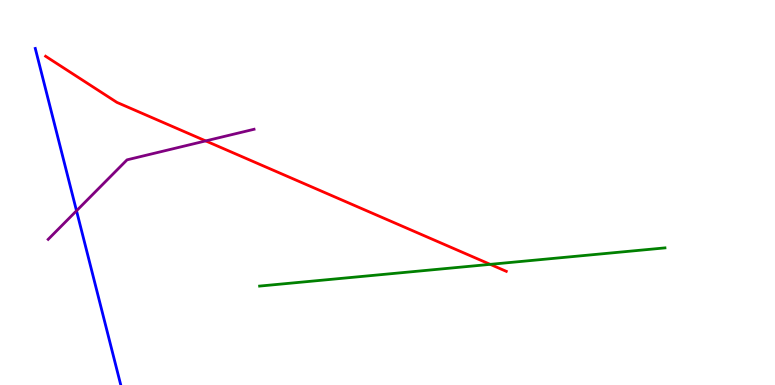[{'lines': ['blue', 'red'], 'intersections': []}, {'lines': ['green', 'red'], 'intersections': [{'x': 6.33, 'y': 3.13}]}, {'lines': ['purple', 'red'], 'intersections': [{'x': 2.65, 'y': 6.34}]}, {'lines': ['blue', 'green'], 'intersections': []}, {'lines': ['blue', 'purple'], 'intersections': [{'x': 0.987, 'y': 4.53}]}, {'lines': ['green', 'purple'], 'intersections': []}]